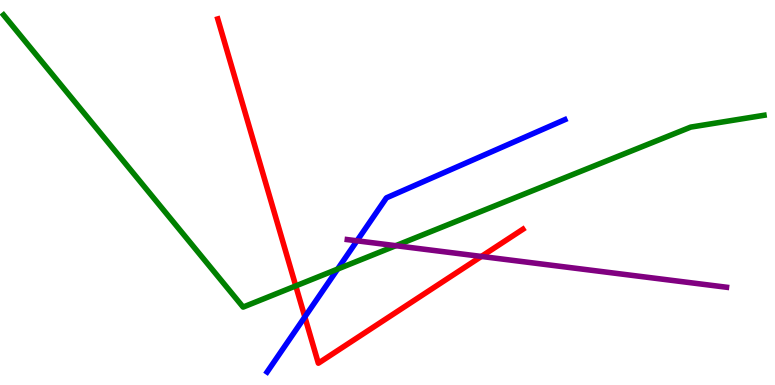[{'lines': ['blue', 'red'], 'intersections': [{'x': 3.93, 'y': 1.77}]}, {'lines': ['green', 'red'], 'intersections': [{'x': 3.82, 'y': 2.57}]}, {'lines': ['purple', 'red'], 'intersections': [{'x': 6.21, 'y': 3.34}]}, {'lines': ['blue', 'green'], 'intersections': [{'x': 4.36, 'y': 3.01}]}, {'lines': ['blue', 'purple'], 'intersections': [{'x': 4.61, 'y': 3.75}]}, {'lines': ['green', 'purple'], 'intersections': [{'x': 5.11, 'y': 3.62}]}]